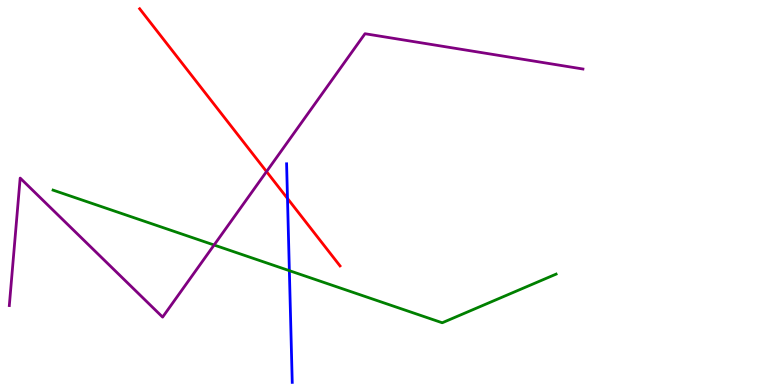[{'lines': ['blue', 'red'], 'intersections': [{'x': 3.71, 'y': 4.84}]}, {'lines': ['green', 'red'], 'intersections': []}, {'lines': ['purple', 'red'], 'intersections': [{'x': 3.44, 'y': 5.54}]}, {'lines': ['blue', 'green'], 'intersections': [{'x': 3.73, 'y': 2.97}]}, {'lines': ['blue', 'purple'], 'intersections': []}, {'lines': ['green', 'purple'], 'intersections': [{'x': 2.76, 'y': 3.64}]}]